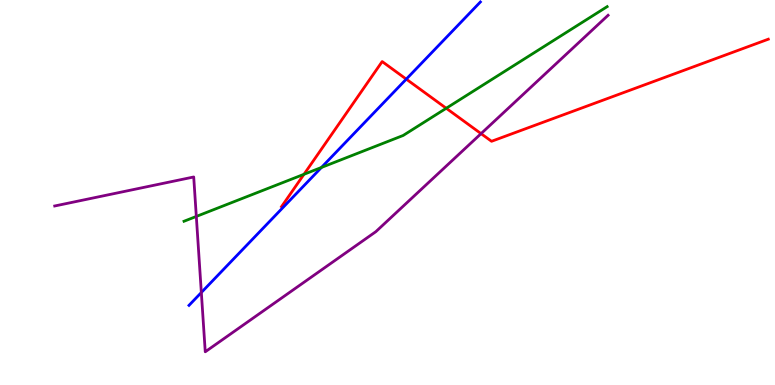[{'lines': ['blue', 'red'], 'intersections': [{'x': 5.24, 'y': 7.94}]}, {'lines': ['green', 'red'], 'intersections': [{'x': 3.92, 'y': 5.47}, {'x': 5.76, 'y': 7.19}]}, {'lines': ['purple', 'red'], 'intersections': [{'x': 6.21, 'y': 6.53}]}, {'lines': ['blue', 'green'], 'intersections': [{'x': 4.15, 'y': 5.65}]}, {'lines': ['blue', 'purple'], 'intersections': [{'x': 2.6, 'y': 2.4}]}, {'lines': ['green', 'purple'], 'intersections': [{'x': 2.53, 'y': 4.38}]}]